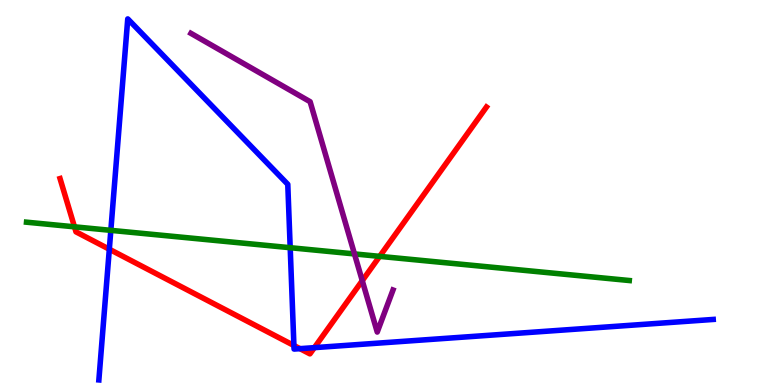[{'lines': ['blue', 'red'], 'intersections': [{'x': 1.41, 'y': 3.53}, {'x': 3.79, 'y': 1.03}, {'x': 3.87, 'y': 0.944}, {'x': 4.06, 'y': 0.97}]}, {'lines': ['green', 'red'], 'intersections': [{'x': 0.961, 'y': 4.11}, {'x': 4.9, 'y': 3.34}]}, {'lines': ['purple', 'red'], 'intersections': [{'x': 4.67, 'y': 2.71}]}, {'lines': ['blue', 'green'], 'intersections': [{'x': 1.43, 'y': 4.02}, {'x': 3.74, 'y': 3.57}]}, {'lines': ['blue', 'purple'], 'intersections': []}, {'lines': ['green', 'purple'], 'intersections': [{'x': 4.57, 'y': 3.4}]}]